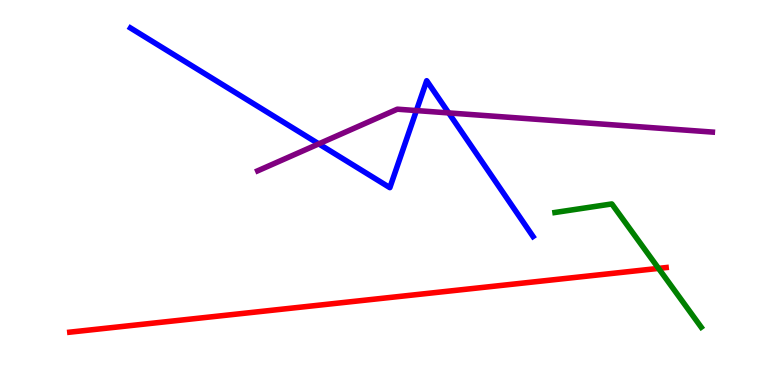[{'lines': ['blue', 'red'], 'intersections': []}, {'lines': ['green', 'red'], 'intersections': [{'x': 8.5, 'y': 3.03}]}, {'lines': ['purple', 'red'], 'intersections': []}, {'lines': ['blue', 'green'], 'intersections': []}, {'lines': ['blue', 'purple'], 'intersections': [{'x': 4.11, 'y': 6.26}, {'x': 5.37, 'y': 7.13}, {'x': 5.79, 'y': 7.07}]}, {'lines': ['green', 'purple'], 'intersections': []}]